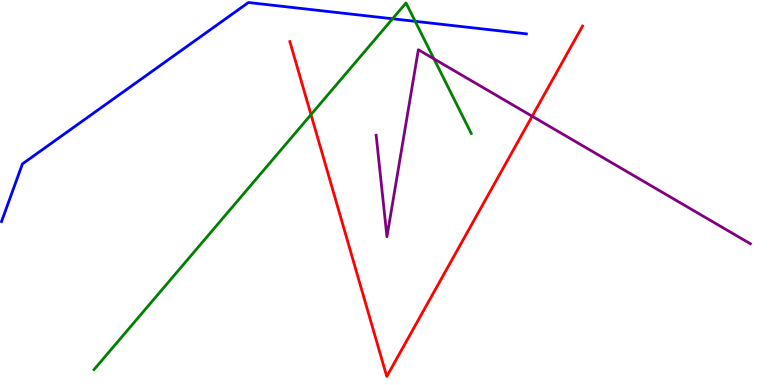[{'lines': ['blue', 'red'], 'intersections': []}, {'lines': ['green', 'red'], 'intersections': [{'x': 4.01, 'y': 7.02}]}, {'lines': ['purple', 'red'], 'intersections': [{'x': 6.87, 'y': 6.98}]}, {'lines': ['blue', 'green'], 'intersections': [{'x': 5.07, 'y': 9.51}, {'x': 5.36, 'y': 9.45}]}, {'lines': ['blue', 'purple'], 'intersections': []}, {'lines': ['green', 'purple'], 'intersections': [{'x': 5.6, 'y': 8.47}]}]